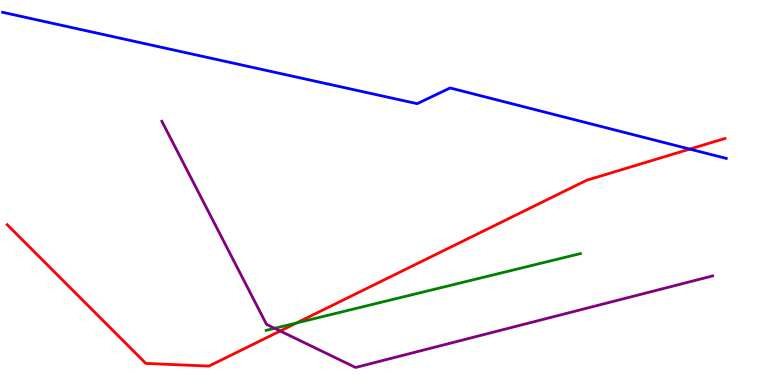[{'lines': ['blue', 'red'], 'intersections': [{'x': 8.9, 'y': 6.13}]}, {'lines': ['green', 'red'], 'intersections': [{'x': 3.83, 'y': 1.61}]}, {'lines': ['purple', 'red'], 'intersections': [{'x': 3.62, 'y': 1.4}]}, {'lines': ['blue', 'green'], 'intersections': []}, {'lines': ['blue', 'purple'], 'intersections': []}, {'lines': ['green', 'purple'], 'intersections': [{'x': 3.54, 'y': 1.47}]}]